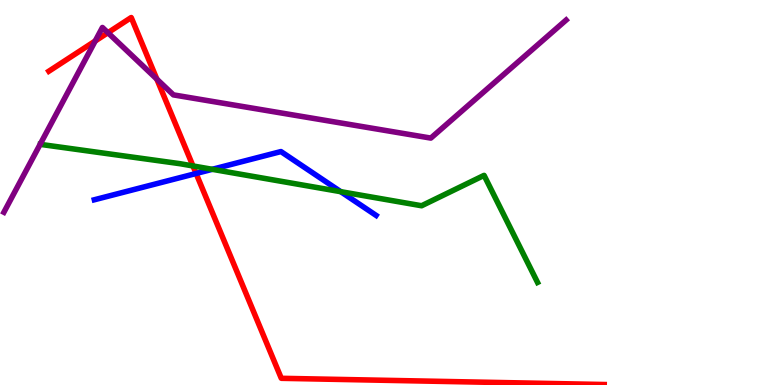[{'lines': ['blue', 'red'], 'intersections': [{'x': 2.53, 'y': 5.49}]}, {'lines': ['green', 'red'], 'intersections': [{'x': 2.49, 'y': 5.69}]}, {'lines': ['purple', 'red'], 'intersections': [{'x': 1.23, 'y': 8.93}, {'x': 1.39, 'y': 9.15}, {'x': 2.02, 'y': 7.94}]}, {'lines': ['blue', 'green'], 'intersections': [{'x': 2.74, 'y': 5.6}, {'x': 4.4, 'y': 5.02}]}, {'lines': ['blue', 'purple'], 'intersections': []}, {'lines': ['green', 'purple'], 'intersections': []}]